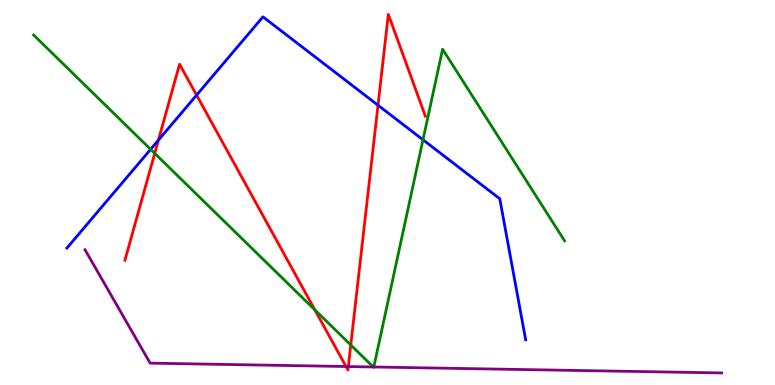[{'lines': ['blue', 'red'], 'intersections': [{'x': 2.04, 'y': 6.36}, {'x': 2.54, 'y': 7.53}, {'x': 4.88, 'y': 7.27}]}, {'lines': ['green', 'red'], 'intersections': [{'x': 2.0, 'y': 6.02}, {'x': 4.06, 'y': 1.95}, {'x': 4.53, 'y': 1.04}]}, {'lines': ['purple', 'red'], 'intersections': [{'x': 4.46, 'y': 0.48}, {'x': 4.49, 'y': 0.479}]}, {'lines': ['blue', 'green'], 'intersections': [{'x': 1.94, 'y': 6.12}, {'x': 5.46, 'y': 6.37}]}, {'lines': ['blue', 'purple'], 'intersections': []}, {'lines': ['green', 'purple'], 'intersections': [{'x': 4.82, 'y': 0.468}, {'x': 4.82, 'y': 0.468}]}]